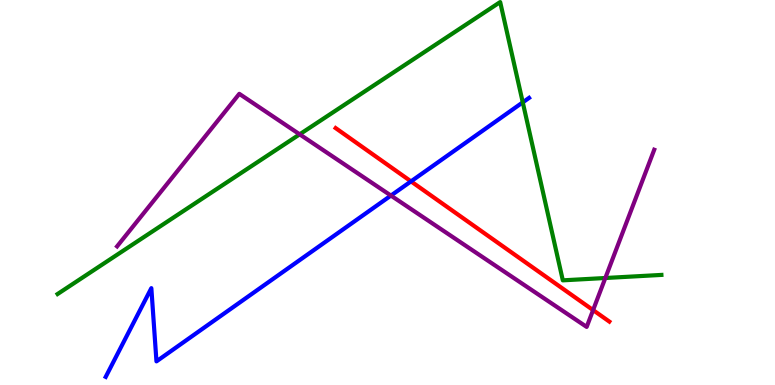[{'lines': ['blue', 'red'], 'intersections': [{'x': 5.3, 'y': 5.29}]}, {'lines': ['green', 'red'], 'intersections': []}, {'lines': ['purple', 'red'], 'intersections': [{'x': 7.65, 'y': 1.95}]}, {'lines': ['blue', 'green'], 'intersections': [{'x': 6.75, 'y': 7.34}]}, {'lines': ['blue', 'purple'], 'intersections': [{'x': 5.04, 'y': 4.92}]}, {'lines': ['green', 'purple'], 'intersections': [{'x': 3.87, 'y': 6.51}, {'x': 7.81, 'y': 2.78}]}]